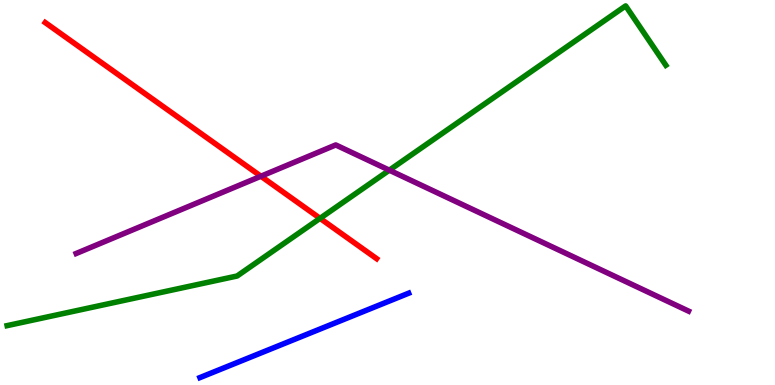[{'lines': ['blue', 'red'], 'intersections': []}, {'lines': ['green', 'red'], 'intersections': [{'x': 4.13, 'y': 4.33}]}, {'lines': ['purple', 'red'], 'intersections': [{'x': 3.37, 'y': 5.42}]}, {'lines': ['blue', 'green'], 'intersections': []}, {'lines': ['blue', 'purple'], 'intersections': []}, {'lines': ['green', 'purple'], 'intersections': [{'x': 5.02, 'y': 5.58}]}]